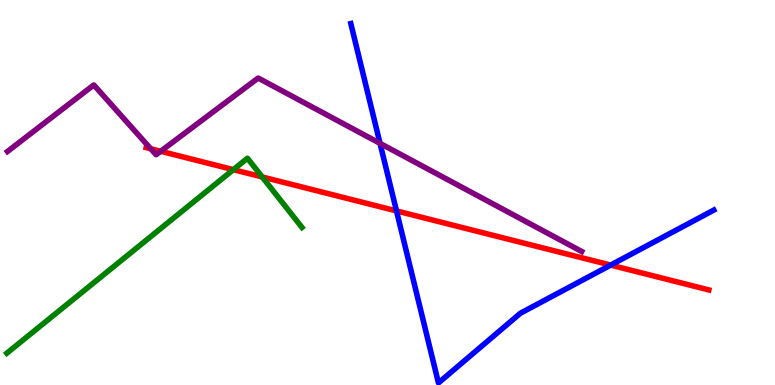[{'lines': ['blue', 'red'], 'intersections': [{'x': 5.12, 'y': 4.52}, {'x': 7.88, 'y': 3.11}]}, {'lines': ['green', 'red'], 'intersections': [{'x': 3.01, 'y': 5.59}, {'x': 3.38, 'y': 5.4}]}, {'lines': ['purple', 'red'], 'intersections': [{'x': 1.94, 'y': 6.14}, {'x': 2.07, 'y': 6.07}]}, {'lines': ['blue', 'green'], 'intersections': []}, {'lines': ['blue', 'purple'], 'intersections': [{'x': 4.9, 'y': 6.28}]}, {'lines': ['green', 'purple'], 'intersections': []}]